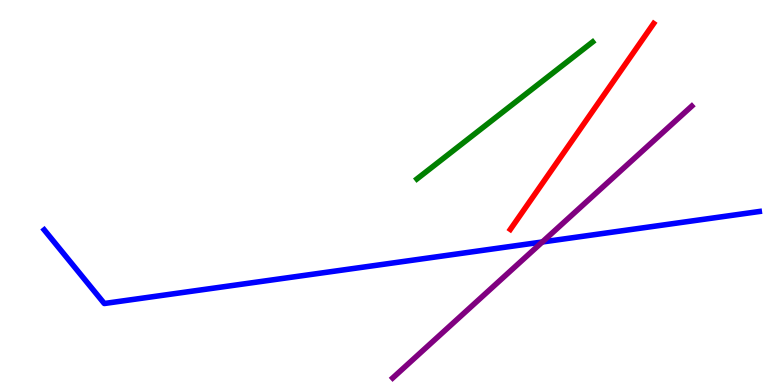[{'lines': ['blue', 'red'], 'intersections': []}, {'lines': ['green', 'red'], 'intersections': []}, {'lines': ['purple', 'red'], 'intersections': []}, {'lines': ['blue', 'green'], 'intersections': []}, {'lines': ['blue', 'purple'], 'intersections': [{'x': 7.0, 'y': 3.71}]}, {'lines': ['green', 'purple'], 'intersections': []}]